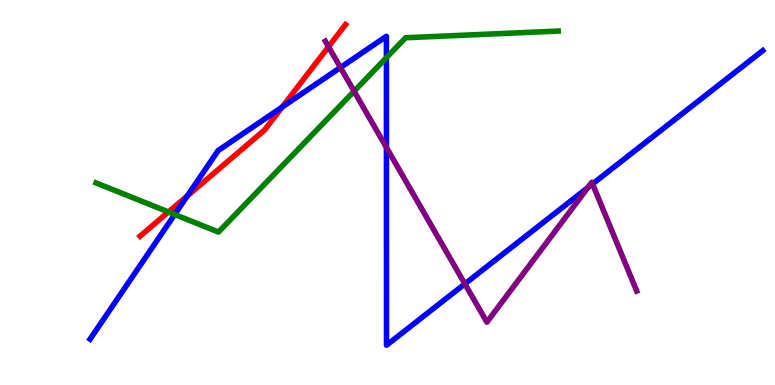[{'lines': ['blue', 'red'], 'intersections': [{'x': 2.42, 'y': 4.91}, {'x': 3.64, 'y': 7.22}]}, {'lines': ['green', 'red'], 'intersections': [{'x': 2.17, 'y': 4.49}]}, {'lines': ['purple', 'red'], 'intersections': [{'x': 4.24, 'y': 8.79}]}, {'lines': ['blue', 'green'], 'intersections': [{'x': 2.25, 'y': 4.43}, {'x': 4.99, 'y': 8.5}]}, {'lines': ['blue', 'purple'], 'intersections': [{'x': 4.39, 'y': 8.25}, {'x': 4.99, 'y': 6.17}, {'x': 6.0, 'y': 2.63}, {'x': 7.59, 'y': 5.13}, {'x': 7.65, 'y': 5.22}]}, {'lines': ['green', 'purple'], 'intersections': [{'x': 4.57, 'y': 7.63}]}]